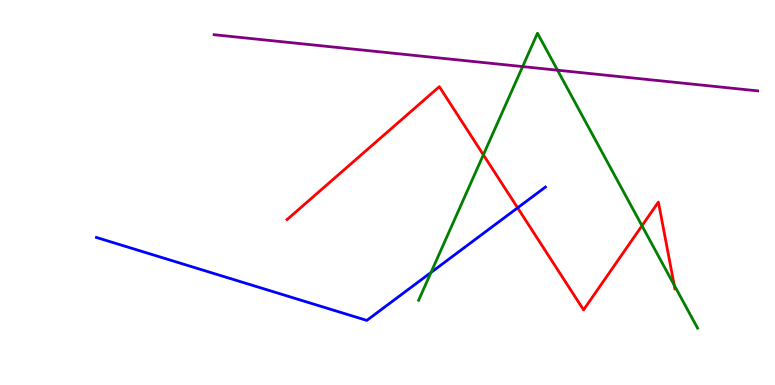[{'lines': ['blue', 'red'], 'intersections': [{'x': 6.68, 'y': 4.6}]}, {'lines': ['green', 'red'], 'intersections': [{'x': 6.24, 'y': 5.98}, {'x': 8.28, 'y': 4.14}, {'x': 8.7, 'y': 2.59}]}, {'lines': ['purple', 'red'], 'intersections': []}, {'lines': ['blue', 'green'], 'intersections': [{'x': 5.56, 'y': 2.92}]}, {'lines': ['blue', 'purple'], 'intersections': []}, {'lines': ['green', 'purple'], 'intersections': [{'x': 6.74, 'y': 8.27}, {'x': 7.19, 'y': 8.18}]}]